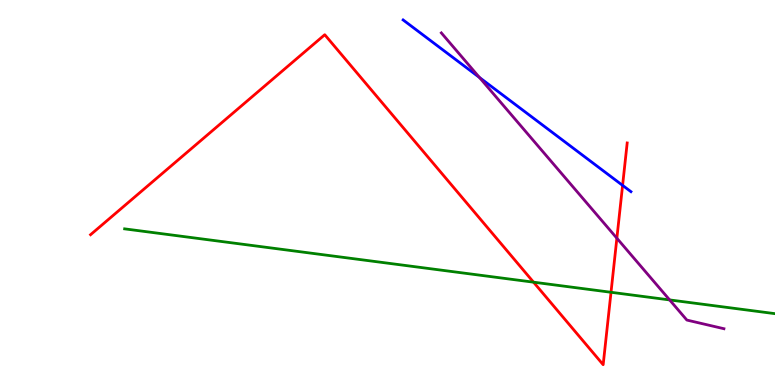[{'lines': ['blue', 'red'], 'intersections': [{'x': 8.03, 'y': 5.19}]}, {'lines': ['green', 'red'], 'intersections': [{'x': 6.88, 'y': 2.67}, {'x': 7.88, 'y': 2.41}]}, {'lines': ['purple', 'red'], 'intersections': [{'x': 7.96, 'y': 3.81}]}, {'lines': ['blue', 'green'], 'intersections': []}, {'lines': ['blue', 'purple'], 'intersections': [{'x': 6.19, 'y': 7.99}]}, {'lines': ['green', 'purple'], 'intersections': [{'x': 8.64, 'y': 2.21}]}]